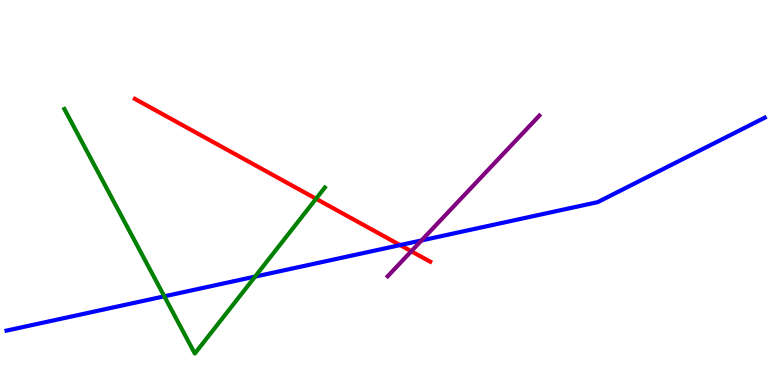[{'lines': ['blue', 'red'], 'intersections': [{'x': 5.16, 'y': 3.63}]}, {'lines': ['green', 'red'], 'intersections': [{'x': 4.08, 'y': 4.84}]}, {'lines': ['purple', 'red'], 'intersections': [{'x': 5.31, 'y': 3.47}]}, {'lines': ['blue', 'green'], 'intersections': [{'x': 2.12, 'y': 2.3}, {'x': 3.29, 'y': 2.82}]}, {'lines': ['blue', 'purple'], 'intersections': [{'x': 5.44, 'y': 3.75}]}, {'lines': ['green', 'purple'], 'intersections': []}]